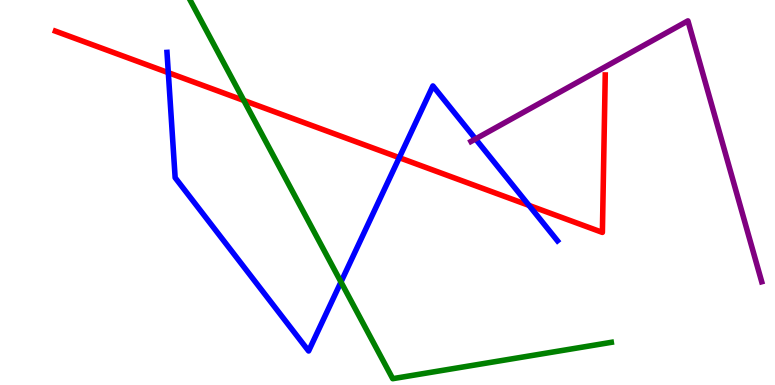[{'lines': ['blue', 'red'], 'intersections': [{'x': 2.17, 'y': 8.11}, {'x': 5.15, 'y': 5.9}, {'x': 6.83, 'y': 4.66}]}, {'lines': ['green', 'red'], 'intersections': [{'x': 3.15, 'y': 7.39}]}, {'lines': ['purple', 'red'], 'intersections': []}, {'lines': ['blue', 'green'], 'intersections': [{'x': 4.4, 'y': 2.68}]}, {'lines': ['blue', 'purple'], 'intersections': [{'x': 6.14, 'y': 6.39}]}, {'lines': ['green', 'purple'], 'intersections': []}]